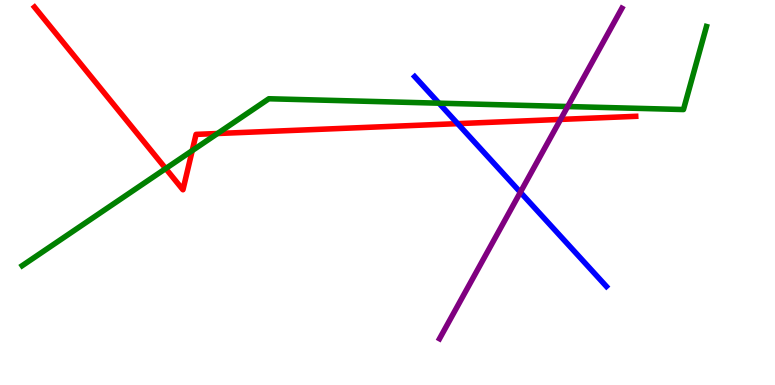[{'lines': ['blue', 'red'], 'intersections': [{'x': 5.91, 'y': 6.79}]}, {'lines': ['green', 'red'], 'intersections': [{'x': 2.14, 'y': 5.62}, {'x': 2.48, 'y': 6.09}, {'x': 2.81, 'y': 6.53}]}, {'lines': ['purple', 'red'], 'intersections': [{'x': 7.23, 'y': 6.9}]}, {'lines': ['blue', 'green'], 'intersections': [{'x': 5.66, 'y': 7.32}]}, {'lines': ['blue', 'purple'], 'intersections': [{'x': 6.71, 'y': 5.01}]}, {'lines': ['green', 'purple'], 'intersections': [{'x': 7.32, 'y': 7.23}]}]